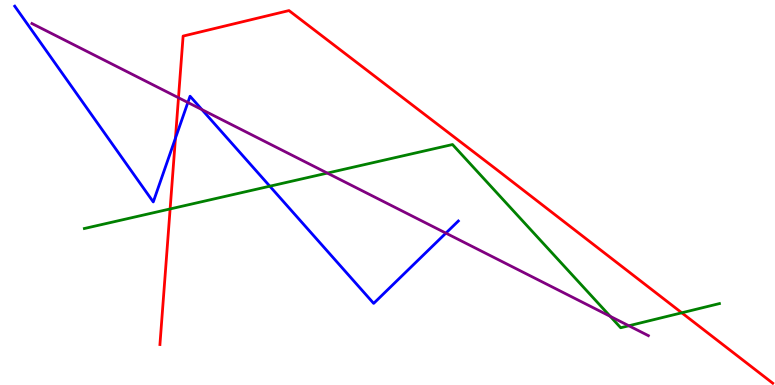[{'lines': ['blue', 'red'], 'intersections': [{'x': 2.26, 'y': 6.41}]}, {'lines': ['green', 'red'], 'intersections': [{'x': 2.2, 'y': 4.57}, {'x': 8.8, 'y': 1.88}]}, {'lines': ['purple', 'red'], 'intersections': [{'x': 2.3, 'y': 7.46}]}, {'lines': ['blue', 'green'], 'intersections': [{'x': 3.48, 'y': 5.16}]}, {'lines': ['blue', 'purple'], 'intersections': [{'x': 2.42, 'y': 7.34}, {'x': 2.61, 'y': 7.15}, {'x': 5.75, 'y': 3.94}]}, {'lines': ['green', 'purple'], 'intersections': [{'x': 4.22, 'y': 5.5}, {'x': 7.87, 'y': 1.78}, {'x': 8.11, 'y': 1.54}]}]